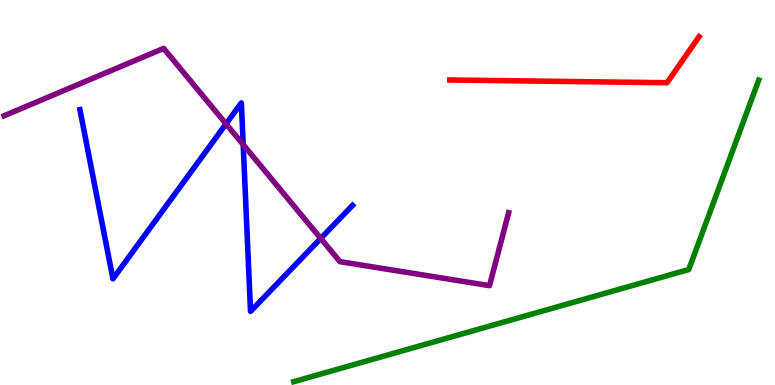[{'lines': ['blue', 'red'], 'intersections': []}, {'lines': ['green', 'red'], 'intersections': []}, {'lines': ['purple', 'red'], 'intersections': []}, {'lines': ['blue', 'green'], 'intersections': []}, {'lines': ['blue', 'purple'], 'intersections': [{'x': 2.92, 'y': 6.78}, {'x': 3.14, 'y': 6.24}, {'x': 4.14, 'y': 3.81}]}, {'lines': ['green', 'purple'], 'intersections': []}]